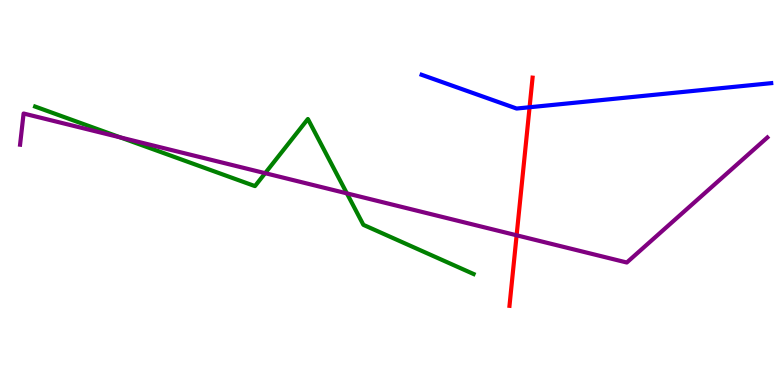[{'lines': ['blue', 'red'], 'intersections': [{'x': 6.83, 'y': 7.21}]}, {'lines': ['green', 'red'], 'intersections': []}, {'lines': ['purple', 'red'], 'intersections': [{'x': 6.67, 'y': 3.89}]}, {'lines': ['blue', 'green'], 'intersections': []}, {'lines': ['blue', 'purple'], 'intersections': []}, {'lines': ['green', 'purple'], 'intersections': [{'x': 1.55, 'y': 6.43}, {'x': 3.42, 'y': 5.5}, {'x': 4.48, 'y': 4.98}]}]